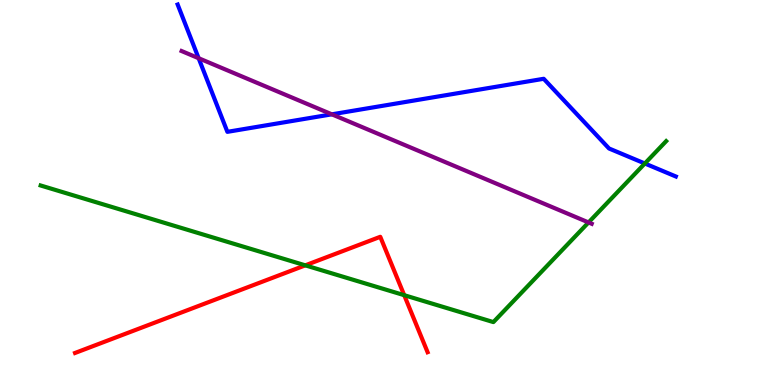[{'lines': ['blue', 'red'], 'intersections': []}, {'lines': ['green', 'red'], 'intersections': [{'x': 3.94, 'y': 3.11}, {'x': 5.22, 'y': 2.33}]}, {'lines': ['purple', 'red'], 'intersections': []}, {'lines': ['blue', 'green'], 'intersections': [{'x': 8.32, 'y': 5.75}]}, {'lines': ['blue', 'purple'], 'intersections': [{'x': 2.56, 'y': 8.49}, {'x': 4.28, 'y': 7.03}]}, {'lines': ['green', 'purple'], 'intersections': [{'x': 7.59, 'y': 4.22}]}]